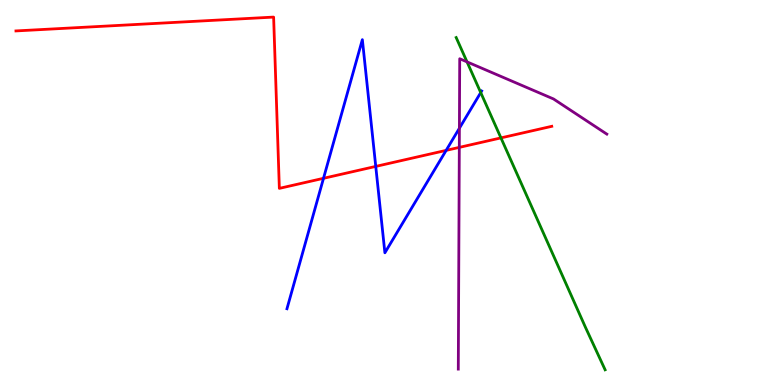[{'lines': ['blue', 'red'], 'intersections': [{'x': 4.17, 'y': 5.37}, {'x': 4.85, 'y': 5.68}, {'x': 5.76, 'y': 6.09}]}, {'lines': ['green', 'red'], 'intersections': [{'x': 6.46, 'y': 6.42}]}, {'lines': ['purple', 'red'], 'intersections': [{'x': 5.93, 'y': 6.17}]}, {'lines': ['blue', 'green'], 'intersections': [{'x': 6.2, 'y': 7.6}]}, {'lines': ['blue', 'purple'], 'intersections': [{'x': 5.93, 'y': 6.67}]}, {'lines': ['green', 'purple'], 'intersections': [{'x': 6.03, 'y': 8.39}]}]